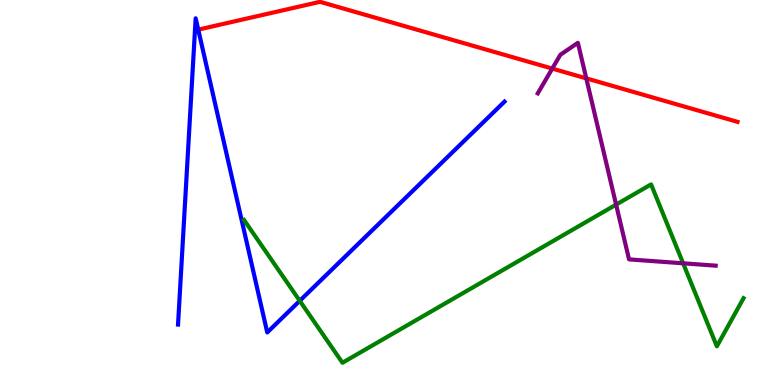[{'lines': ['blue', 'red'], 'intersections': [{'x': 2.56, 'y': 9.23}]}, {'lines': ['green', 'red'], 'intersections': []}, {'lines': ['purple', 'red'], 'intersections': [{'x': 7.13, 'y': 8.22}, {'x': 7.56, 'y': 7.96}]}, {'lines': ['blue', 'green'], 'intersections': [{'x': 3.87, 'y': 2.19}]}, {'lines': ['blue', 'purple'], 'intersections': []}, {'lines': ['green', 'purple'], 'intersections': [{'x': 7.95, 'y': 4.69}, {'x': 8.81, 'y': 3.16}]}]